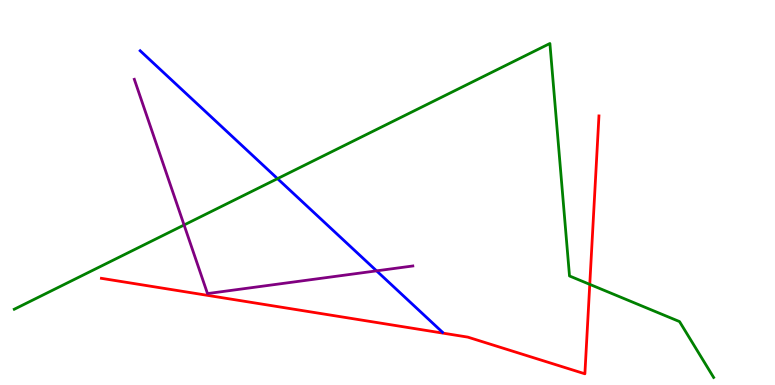[{'lines': ['blue', 'red'], 'intersections': []}, {'lines': ['green', 'red'], 'intersections': [{'x': 7.61, 'y': 2.61}]}, {'lines': ['purple', 'red'], 'intersections': []}, {'lines': ['blue', 'green'], 'intersections': [{'x': 3.58, 'y': 5.36}]}, {'lines': ['blue', 'purple'], 'intersections': [{'x': 4.86, 'y': 2.96}]}, {'lines': ['green', 'purple'], 'intersections': [{'x': 2.38, 'y': 4.16}]}]